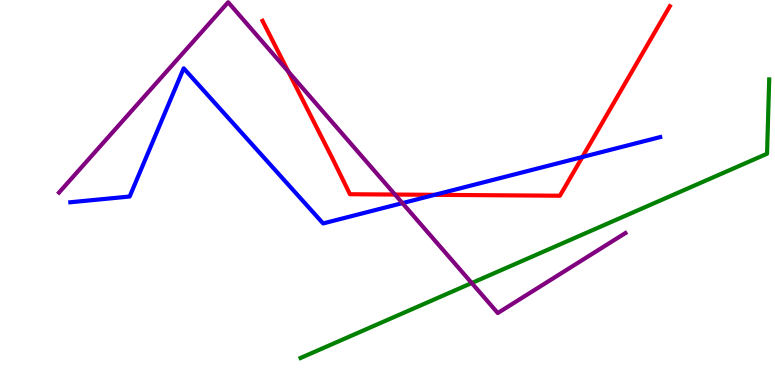[{'lines': ['blue', 'red'], 'intersections': [{'x': 5.61, 'y': 4.94}, {'x': 7.51, 'y': 5.92}]}, {'lines': ['green', 'red'], 'intersections': []}, {'lines': ['purple', 'red'], 'intersections': [{'x': 3.72, 'y': 8.14}, {'x': 5.1, 'y': 4.95}]}, {'lines': ['blue', 'green'], 'intersections': []}, {'lines': ['blue', 'purple'], 'intersections': [{'x': 5.19, 'y': 4.72}]}, {'lines': ['green', 'purple'], 'intersections': [{'x': 6.09, 'y': 2.65}]}]